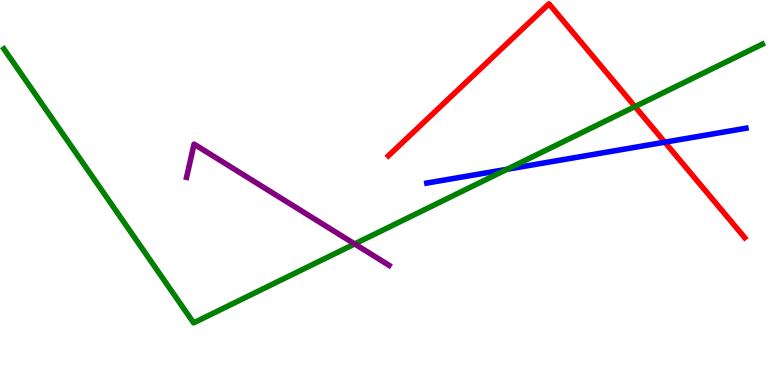[{'lines': ['blue', 'red'], 'intersections': [{'x': 8.58, 'y': 6.31}]}, {'lines': ['green', 'red'], 'intersections': [{'x': 8.19, 'y': 7.23}]}, {'lines': ['purple', 'red'], 'intersections': []}, {'lines': ['blue', 'green'], 'intersections': [{'x': 6.54, 'y': 5.6}]}, {'lines': ['blue', 'purple'], 'intersections': []}, {'lines': ['green', 'purple'], 'intersections': [{'x': 4.58, 'y': 3.66}]}]